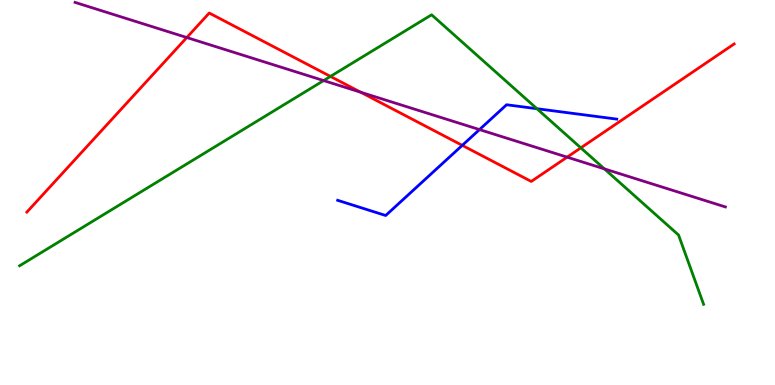[{'lines': ['blue', 'red'], 'intersections': [{'x': 5.96, 'y': 6.22}]}, {'lines': ['green', 'red'], 'intersections': [{'x': 4.26, 'y': 8.02}, {'x': 7.49, 'y': 6.16}]}, {'lines': ['purple', 'red'], 'intersections': [{'x': 2.41, 'y': 9.03}, {'x': 4.65, 'y': 7.61}, {'x': 7.32, 'y': 5.92}]}, {'lines': ['blue', 'green'], 'intersections': [{'x': 6.93, 'y': 7.18}]}, {'lines': ['blue', 'purple'], 'intersections': [{'x': 6.19, 'y': 6.63}]}, {'lines': ['green', 'purple'], 'intersections': [{'x': 4.18, 'y': 7.91}, {'x': 7.8, 'y': 5.61}]}]